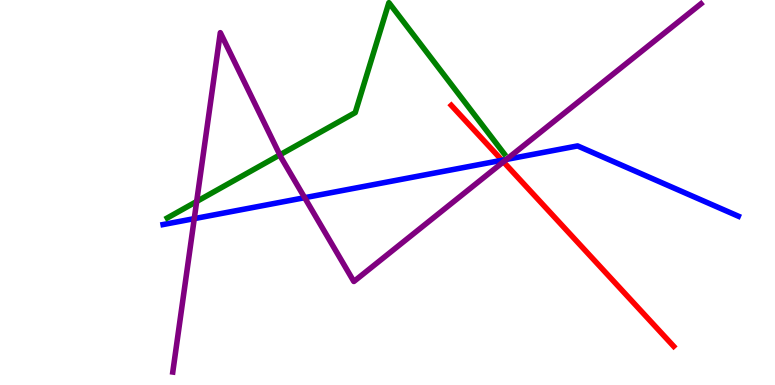[{'lines': ['blue', 'red'], 'intersections': [{'x': 6.48, 'y': 5.84}]}, {'lines': ['green', 'red'], 'intersections': []}, {'lines': ['purple', 'red'], 'intersections': [{'x': 6.5, 'y': 5.8}]}, {'lines': ['blue', 'green'], 'intersections': []}, {'lines': ['blue', 'purple'], 'intersections': [{'x': 2.51, 'y': 4.32}, {'x': 3.93, 'y': 4.87}, {'x': 6.53, 'y': 5.86}]}, {'lines': ['green', 'purple'], 'intersections': [{'x': 2.54, 'y': 4.77}, {'x': 3.61, 'y': 5.98}]}]